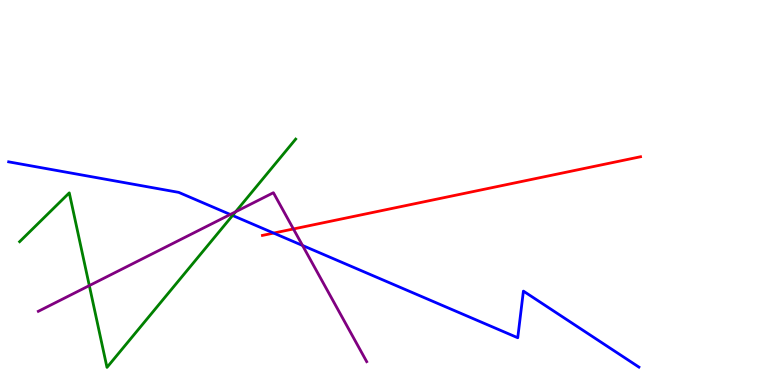[{'lines': ['blue', 'red'], 'intersections': [{'x': 3.53, 'y': 3.95}]}, {'lines': ['green', 'red'], 'intersections': []}, {'lines': ['purple', 'red'], 'intersections': [{'x': 3.79, 'y': 4.05}]}, {'lines': ['blue', 'green'], 'intersections': [{'x': 3.0, 'y': 4.4}]}, {'lines': ['blue', 'purple'], 'intersections': [{'x': 2.97, 'y': 4.43}, {'x': 3.9, 'y': 3.62}]}, {'lines': ['green', 'purple'], 'intersections': [{'x': 1.15, 'y': 2.58}, {'x': 3.04, 'y': 4.5}]}]